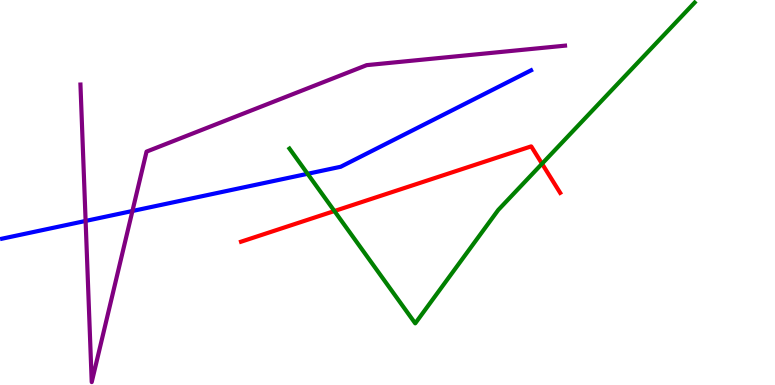[{'lines': ['blue', 'red'], 'intersections': []}, {'lines': ['green', 'red'], 'intersections': [{'x': 4.31, 'y': 4.52}, {'x': 6.99, 'y': 5.75}]}, {'lines': ['purple', 'red'], 'intersections': []}, {'lines': ['blue', 'green'], 'intersections': [{'x': 3.97, 'y': 5.49}]}, {'lines': ['blue', 'purple'], 'intersections': [{'x': 1.1, 'y': 4.26}, {'x': 1.71, 'y': 4.52}]}, {'lines': ['green', 'purple'], 'intersections': []}]